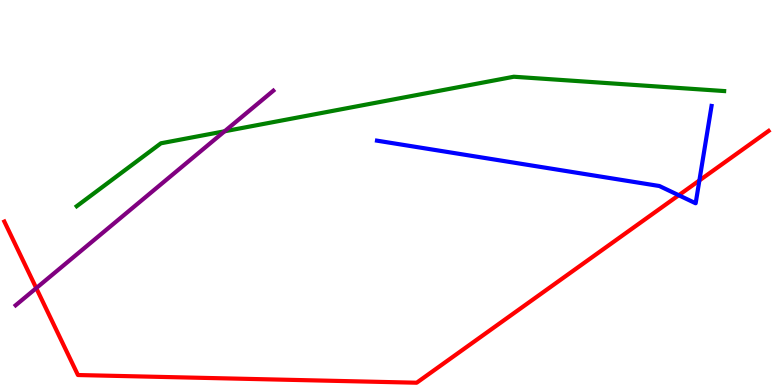[{'lines': ['blue', 'red'], 'intersections': [{'x': 8.76, 'y': 4.93}, {'x': 9.02, 'y': 5.31}]}, {'lines': ['green', 'red'], 'intersections': []}, {'lines': ['purple', 'red'], 'intersections': [{'x': 0.468, 'y': 2.52}]}, {'lines': ['blue', 'green'], 'intersections': []}, {'lines': ['blue', 'purple'], 'intersections': []}, {'lines': ['green', 'purple'], 'intersections': [{'x': 2.9, 'y': 6.59}]}]